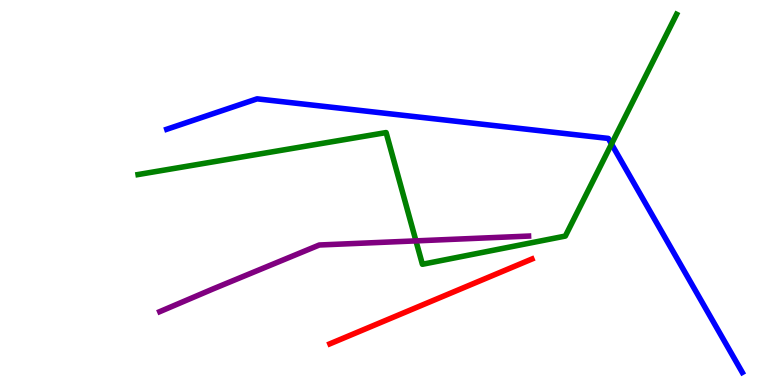[{'lines': ['blue', 'red'], 'intersections': []}, {'lines': ['green', 'red'], 'intersections': []}, {'lines': ['purple', 'red'], 'intersections': []}, {'lines': ['blue', 'green'], 'intersections': [{'x': 7.89, 'y': 6.26}]}, {'lines': ['blue', 'purple'], 'intersections': []}, {'lines': ['green', 'purple'], 'intersections': [{'x': 5.37, 'y': 3.74}]}]